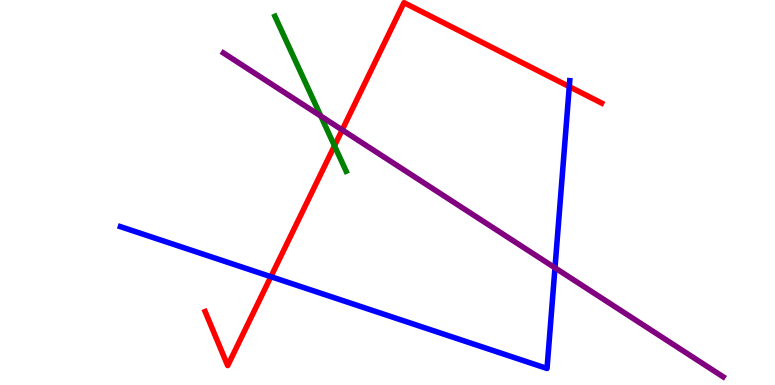[{'lines': ['blue', 'red'], 'intersections': [{'x': 3.5, 'y': 2.81}, {'x': 7.35, 'y': 7.75}]}, {'lines': ['green', 'red'], 'intersections': [{'x': 4.32, 'y': 6.21}]}, {'lines': ['purple', 'red'], 'intersections': [{'x': 4.42, 'y': 6.63}]}, {'lines': ['blue', 'green'], 'intersections': []}, {'lines': ['blue', 'purple'], 'intersections': [{'x': 7.16, 'y': 3.04}]}, {'lines': ['green', 'purple'], 'intersections': [{'x': 4.14, 'y': 6.99}]}]